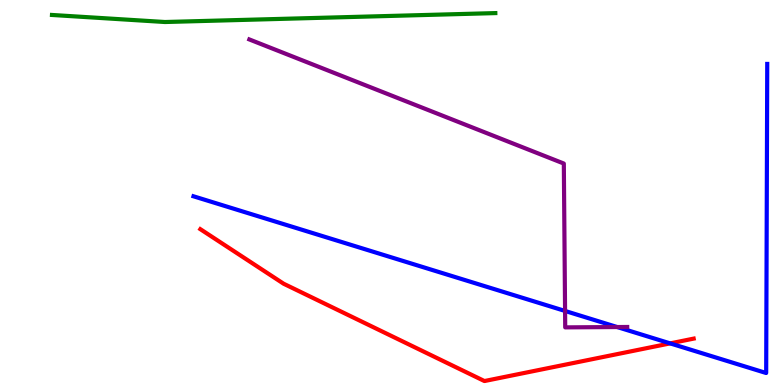[{'lines': ['blue', 'red'], 'intersections': [{'x': 8.65, 'y': 1.08}]}, {'lines': ['green', 'red'], 'intersections': []}, {'lines': ['purple', 'red'], 'intersections': []}, {'lines': ['blue', 'green'], 'intersections': []}, {'lines': ['blue', 'purple'], 'intersections': [{'x': 7.29, 'y': 1.92}, {'x': 7.96, 'y': 1.51}]}, {'lines': ['green', 'purple'], 'intersections': []}]